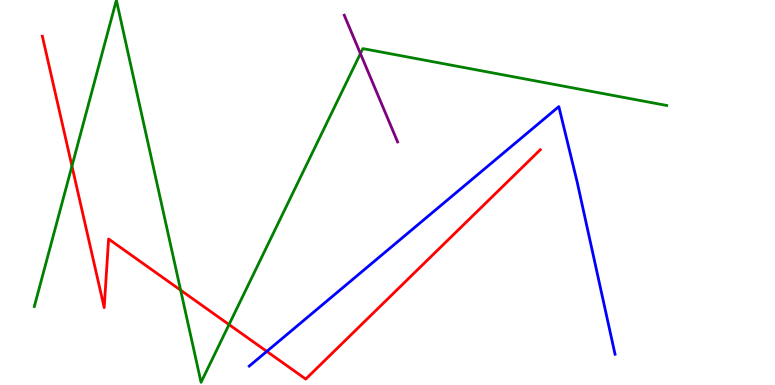[{'lines': ['blue', 'red'], 'intersections': [{'x': 3.44, 'y': 0.873}]}, {'lines': ['green', 'red'], 'intersections': [{'x': 0.928, 'y': 5.69}, {'x': 2.33, 'y': 2.46}, {'x': 2.96, 'y': 1.57}]}, {'lines': ['purple', 'red'], 'intersections': []}, {'lines': ['blue', 'green'], 'intersections': []}, {'lines': ['blue', 'purple'], 'intersections': []}, {'lines': ['green', 'purple'], 'intersections': [{'x': 4.65, 'y': 8.61}]}]